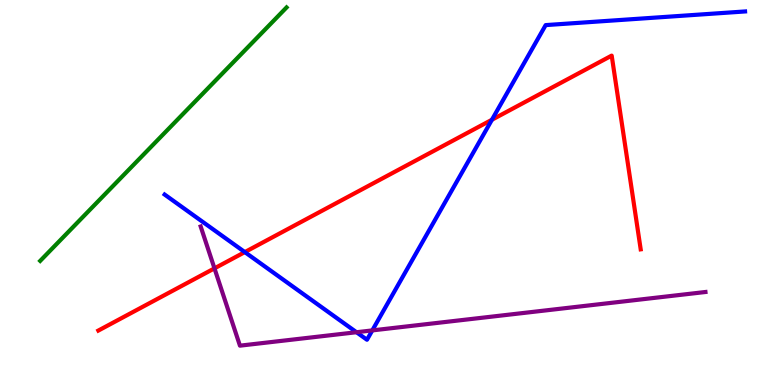[{'lines': ['blue', 'red'], 'intersections': [{'x': 3.16, 'y': 3.45}, {'x': 6.35, 'y': 6.89}]}, {'lines': ['green', 'red'], 'intersections': []}, {'lines': ['purple', 'red'], 'intersections': [{'x': 2.77, 'y': 3.03}]}, {'lines': ['blue', 'green'], 'intersections': []}, {'lines': ['blue', 'purple'], 'intersections': [{'x': 4.6, 'y': 1.37}, {'x': 4.8, 'y': 1.42}]}, {'lines': ['green', 'purple'], 'intersections': []}]